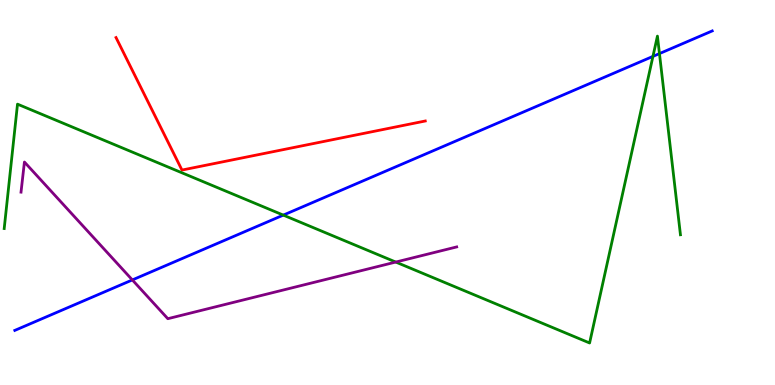[{'lines': ['blue', 'red'], 'intersections': []}, {'lines': ['green', 'red'], 'intersections': []}, {'lines': ['purple', 'red'], 'intersections': []}, {'lines': ['blue', 'green'], 'intersections': [{'x': 3.66, 'y': 4.41}, {'x': 8.43, 'y': 8.54}, {'x': 8.51, 'y': 8.61}]}, {'lines': ['blue', 'purple'], 'intersections': [{'x': 1.71, 'y': 2.73}]}, {'lines': ['green', 'purple'], 'intersections': [{'x': 5.11, 'y': 3.19}]}]